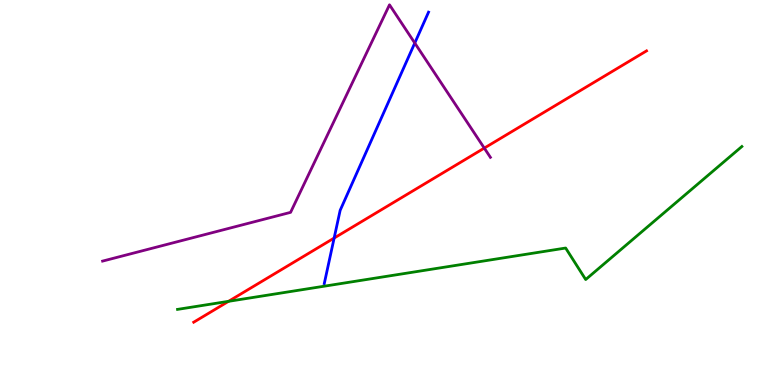[{'lines': ['blue', 'red'], 'intersections': [{'x': 4.31, 'y': 3.82}]}, {'lines': ['green', 'red'], 'intersections': [{'x': 2.95, 'y': 2.17}]}, {'lines': ['purple', 'red'], 'intersections': [{'x': 6.25, 'y': 6.15}]}, {'lines': ['blue', 'green'], 'intersections': []}, {'lines': ['blue', 'purple'], 'intersections': [{'x': 5.35, 'y': 8.88}]}, {'lines': ['green', 'purple'], 'intersections': []}]